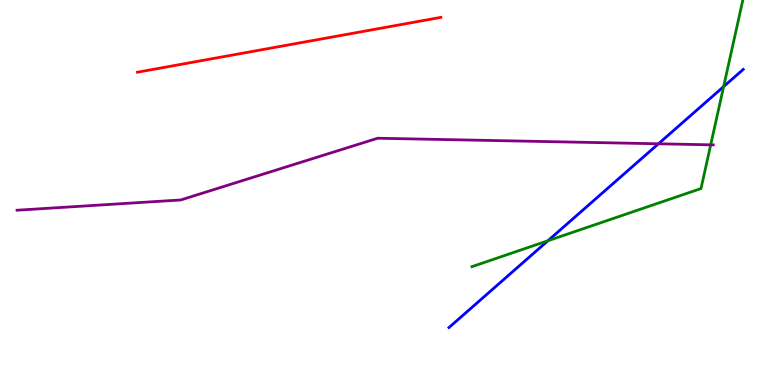[{'lines': ['blue', 'red'], 'intersections': []}, {'lines': ['green', 'red'], 'intersections': []}, {'lines': ['purple', 'red'], 'intersections': []}, {'lines': ['blue', 'green'], 'intersections': [{'x': 7.07, 'y': 3.75}, {'x': 9.34, 'y': 7.75}]}, {'lines': ['blue', 'purple'], 'intersections': [{'x': 8.5, 'y': 6.27}]}, {'lines': ['green', 'purple'], 'intersections': [{'x': 9.17, 'y': 6.24}]}]